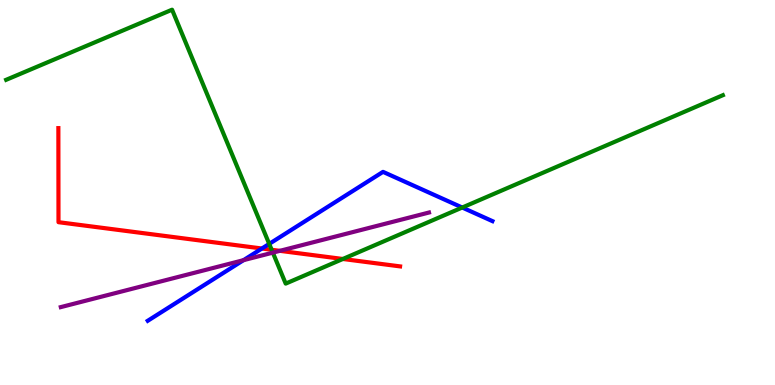[{'lines': ['blue', 'red'], 'intersections': [{'x': 3.38, 'y': 3.55}]}, {'lines': ['green', 'red'], 'intersections': [{'x': 3.51, 'y': 3.51}, {'x': 4.42, 'y': 3.27}]}, {'lines': ['purple', 'red'], 'intersections': [{'x': 3.61, 'y': 3.48}]}, {'lines': ['blue', 'green'], 'intersections': [{'x': 3.47, 'y': 3.67}, {'x': 5.96, 'y': 4.61}]}, {'lines': ['blue', 'purple'], 'intersections': [{'x': 3.14, 'y': 3.24}]}, {'lines': ['green', 'purple'], 'intersections': [{'x': 3.52, 'y': 3.44}]}]